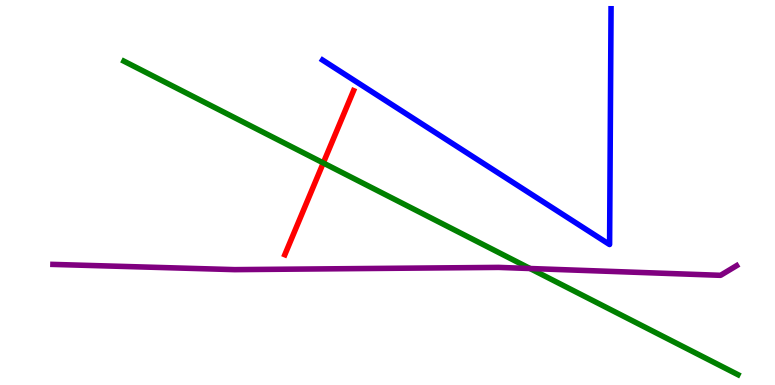[{'lines': ['blue', 'red'], 'intersections': []}, {'lines': ['green', 'red'], 'intersections': [{'x': 4.17, 'y': 5.77}]}, {'lines': ['purple', 'red'], 'intersections': []}, {'lines': ['blue', 'green'], 'intersections': []}, {'lines': ['blue', 'purple'], 'intersections': []}, {'lines': ['green', 'purple'], 'intersections': [{'x': 6.84, 'y': 3.03}]}]